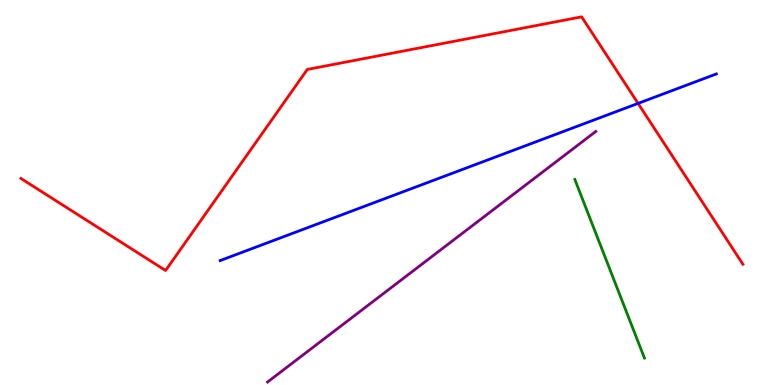[{'lines': ['blue', 'red'], 'intersections': [{'x': 8.23, 'y': 7.31}]}, {'lines': ['green', 'red'], 'intersections': []}, {'lines': ['purple', 'red'], 'intersections': []}, {'lines': ['blue', 'green'], 'intersections': []}, {'lines': ['blue', 'purple'], 'intersections': []}, {'lines': ['green', 'purple'], 'intersections': []}]